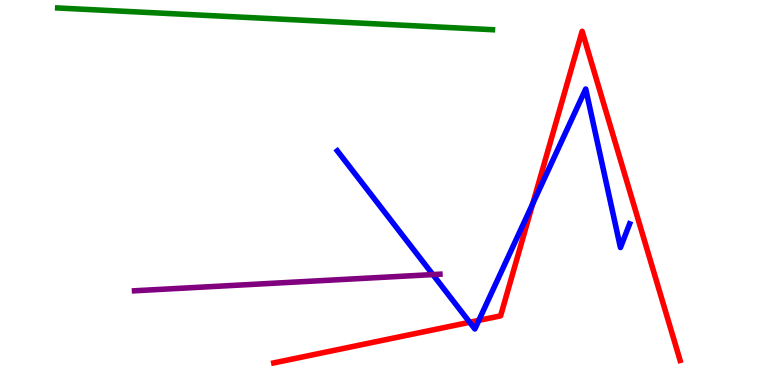[{'lines': ['blue', 'red'], 'intersections': [{'x': 6.06, 'y': 1.63}, {'x': 6.18, 'y': 1.68}, {'x': 6.87, 'y': 4.71}]}, {'lines': ['green', 'red'], 'intersections': []}, {'lines': ['purple', 'red'], 'intersections': []}, {'lines': ['blue', 'green'], 'intersections': []}, {'lines': ['blue', 'purple'], 'intersections': [{'x': 5.59, 'y': 2.87}]}, {'lines': ['green', 'purple'], 'intersections': []}]